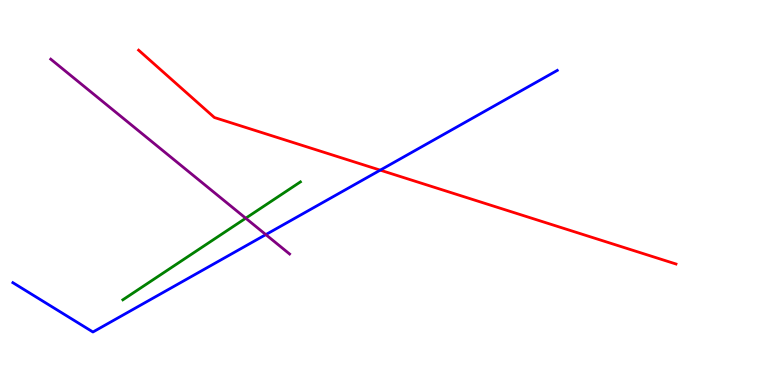[{'lines': ['blue', 'red'], 'intersections': [{'x': 4.91, 'y': 5.58}]}, {'lines': ['green', 'red'], 'intersections': []}, {'lines': ['purple', 'red'], 'intersections': []}, {'lines': ['blue', 'green'], 'intersections': []}, {'lines': ['blue', 'purple'], 'intersections': [{'x': 3.43, 'y': 3.91}]}, {'lines': ['green', 'purple'], 'intersections': [{'x': 3.17, 'y': 4.33}]}]